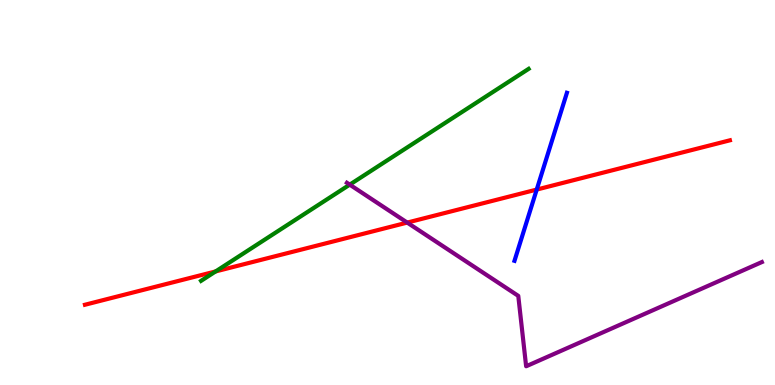[{'lines': ['blue', 'red'], 'intersections': [{'x': 6.93, 'y': 5.08}]}, {'lines': ['green', 'red'], 'intersections': [{'x': 2.78, 'y': 2.95}]}, {'lines': ['purple', 'red'], 'intersections': [{'x': 5.25, 'y': 4.22}]}, {'lines': ['blue', 'green'], 'intersections': []}, {'lines': ['blue', 'purple'], 'intersections': []}, {'lines': ['green', 'purple'], 'intersections': [{'x': 4.51, 'y': 5.2}]}]